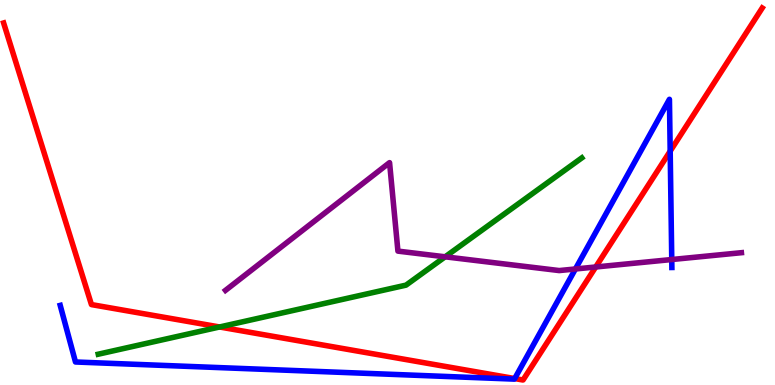[{'lines': ['blue', 'red'], 'intersections': [{'x': 6.64, 'y': 0.167}, {'x': 8.65, 'y': 6.07}]}, {'lines': ['green', 'red'], 'intersections': [{'x': 2.83, 'y': 1.51}]}, {'lines': ['purple', 'red'], 'intersections': [{'x': 7.69, 'y': 3.07}]}, {'lines': ['blue', 'green'], 'intersections': []}, {'lines': ['blue', 'purple'], 'intersections': [{'x': 7.42, 'y': 3.01}, {'x': 8.67, 'y': 3.26}]}, {'lines': ['green', 'purple'], 'intersections': [{'x': 5.74, 'y': 3.33}]}]